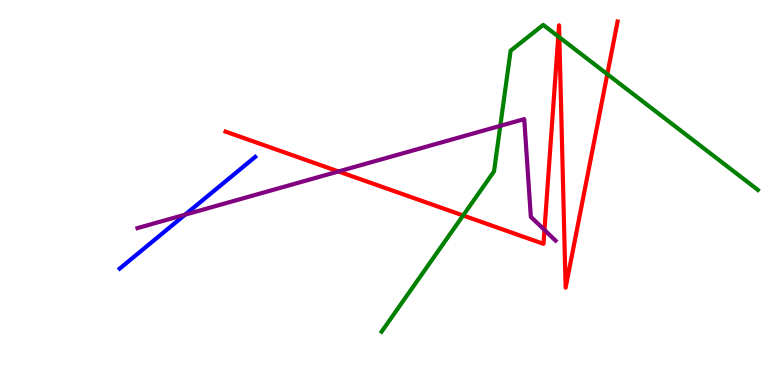[{'lines': ['blue', 'red'], 'intersections': []}, {'lines': ['green', 'red'], 'intersections': [{'x': 5.98, 'y': 4.4}, {'x': 7.2, 'y': 9.05}, {'x': 7.22, 'y': 9.03}, {'x': 7.84, 'y': 8.07}]}, {'lines': ['purple', 'red'], 'intersections': [{'x': 4.37, 'y': 5.55}, {'x': 7.03, 'y': 4.03}]}, {'lines': ['blue', 'green'], 'intersections': []}, {'lines': ['blue', 'purple'], 'intersections': [{'x': 2.39, 'y': 4.42}]}, {'lines': ['green', 'purple'], 'intersections': [{'x': 6.46, 'y': 6.73}]}]